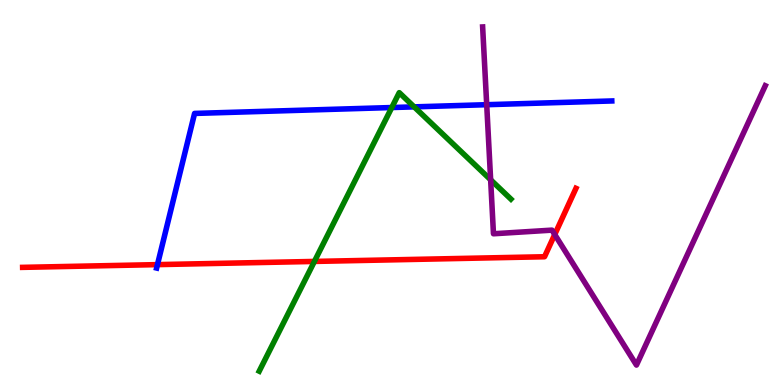[{'lines': ['blue', 'red'], 'intersections': [{'x': 2.03, 'y': 3.13}]}, {'lines': ['green', 'red'], 'intersections': [{'x': 4.06, 'y': 3.21}]}, {'lines': ['purple', 'red'], 'intersections': [{'x': 7.16, 'y': 3.91}]}, {'lines': ['blue', 'green'], 'intersections': [{'x': 5.06, 'y': 7.21}, {'x': 5.34, 'y': 7.22}]}, {'lines': ['blue', 'purple'], 'intersections': [{'x': 6.28, 'y': 7.28}]}, {'lines': ['green', 'purple'], 'intersections': [{'x': 6.33, 'y': 5.33}]}]